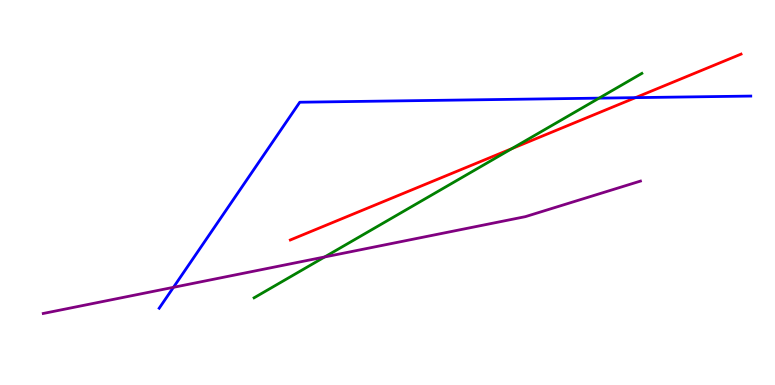[{'lines': ['blue', 'red'], 'intersections': [{'x': 8.2, 'y': 7.46}]}, {'lines': ['green', 'red'], 'intersections': [{'x': 6.6, 'y': 6.14}]}, {'lines': ['purple', 'red'], 'intersections': []}, {'lines': ['blue', 'green'], 'intersections': [{'x': 7.73, 'y': 7.45}]}, {'lines': ['blue', 'purple'], 'intersections': [{'x': 2.24, 'y': 2.54}]}, {'lines': ['green', 'purple'], 'intersections': [{'x': 4.19, 'y': 3.33}]}]